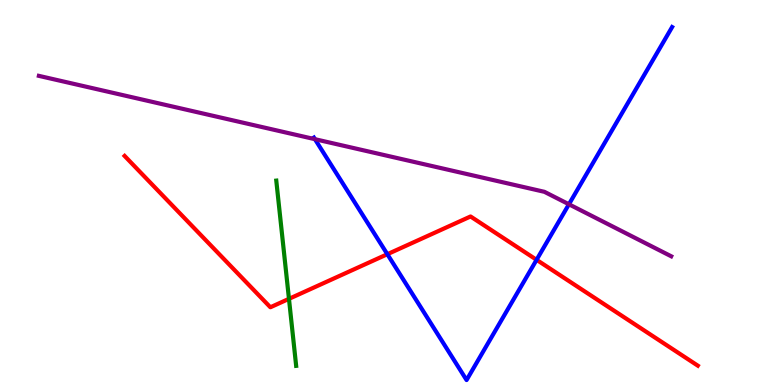[{'lines': ['blue', 'red'], 'intersections': [{'x': 5.0, 'y': 3.4}, {'x': 6.92, 'y': 3.25}]}, {'lines': ['green', 'red'], 'intersections': [{'x': 3.73, 'y': 2.24}]}, {'lines': ['purple', 'red'], 'intersections': []}, {'lines': ['blue', 'green'], 'intersections': []}, {'lines': ['blue', 'purple'], 'intersections': [{'x': 4.06, 'y': 6.38}, {'x': 7.34, 'y': 4.69}]}, {'lines': ['green', 'purple'], 'intersections': []}]